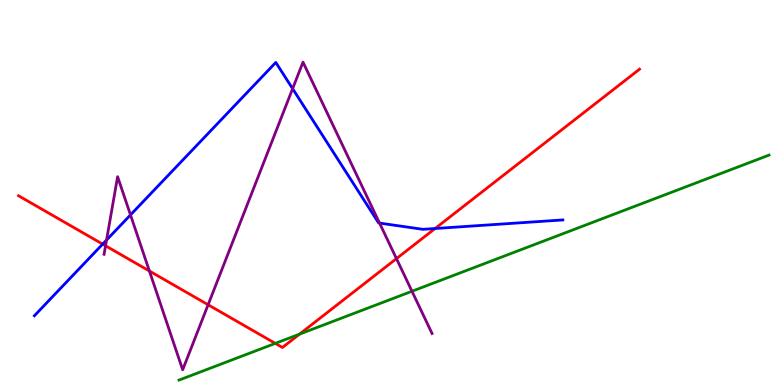[{'lines': ['blue', 'red'], 'intersections': [{'x': 1.32, 'y': 3.66}, {'x': 5.61, 'y': 4.06}]}, {'lines': ['green', 'red'], 'intersections': [{'x': 3.55, 'y': 1.08}, {'x': 3.86, 'y': 1.32}]}, {'lines': ['purple', 'red'], 'intersections': [{'x': 1.36, 'y': 3.62}, {'x': 1.93, 'y': 2.96}, {'x': 2.69, 'y': 2.08}, {'x': 5.12, 'y': 3.28}]}, {'lines': ['blue', 'green'], 'intersections': []}, {'lines': ['blue', 'purple'], 'intersections': [{'x': 1.37, 'y': 3.77}, {'x': 1.68, 'y': 4.42}, {'x': 3.78, 'y': 7.7}, {'x': 4.9, 'y': 4.21}]}, {'lines': ['green', 'purple'], 'intersections': [{'x': 5.32, 'y': 2.43}]}]